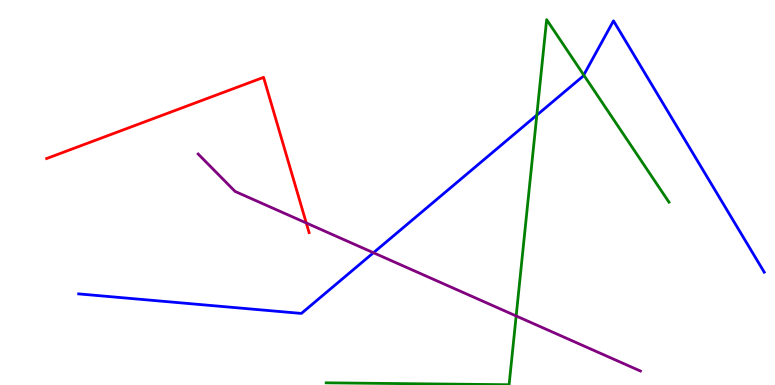[{'lines': ['blue', 'red'], 'intersections': []}, {'lines': ['green', 'red'], 'intersections': []}, {'lines': ['purple', 'red'], 'intersections': [{'x': 3.95, 'y': 4.21}]}, {'lines': ['blue', 'green'], 'intersections': [{'x': 6.93, 'y': 7.01}, {'x': 7.53, 'y': 8.05}]}, {'lines': ['blue', 'purple'], 'intersections': [{'x': 4.82, 'y': 3.44}]}, {'lines': ['green', 'purple'], 'intersections': [{'x': 6.66, 'y': 1.79}]}]